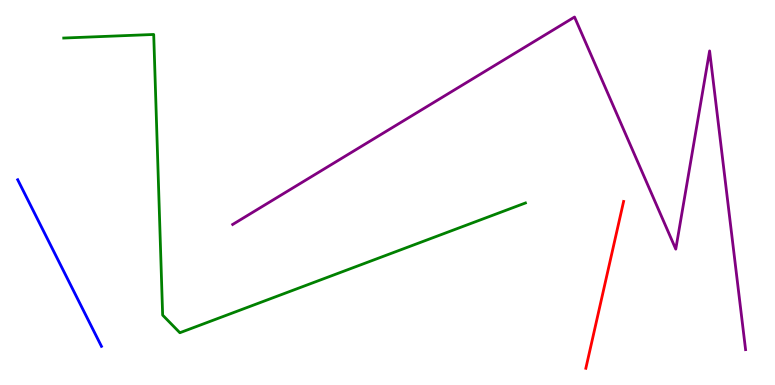[{'lines': ['blue', 'red'], 'intersections': []}, {'lines': ['green', 'red'], 'intersections': []}, {'lines': ['purple', 'red'], 'intersections': []}, {'lines': ['blue', 'green'], 'intersections': []}, {'lines': ['blue', 'purple'], 'intersections': []}, {'lines': ['green', 'purple'], 'intersections': []}]